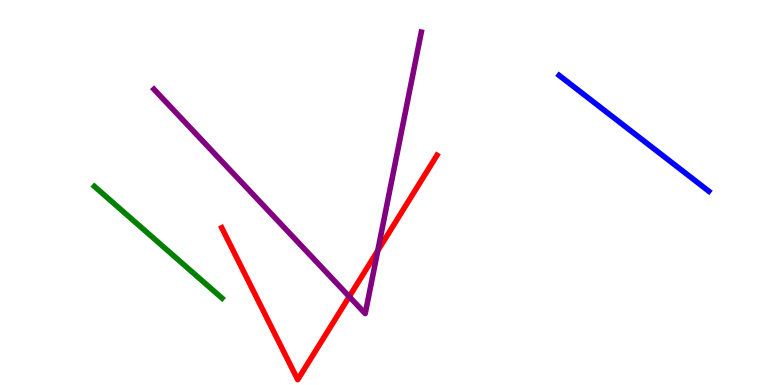[{'lines': ['blue', 'red'], 'intersections': []}, {'lines': ['green', 'red'], 'intersections': []}, {'lines': ['purple', 'red'], 'intersections': [{'x': 4.51, 'y': 2.3}, {'x': 4.87, 'y': 3.49}]}, {'lines': ['blue', 'green'], 'intersections': []}, {'lines': ['blue', 'purple'], 'intersections': []}, {'lines': ['green', 'purple'], 'intersections': []}]